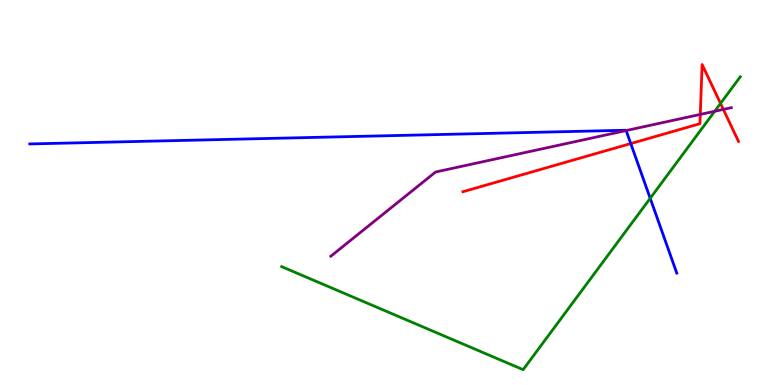[{'lines': ['blue', 'red'], 'intersections': [{'x': 8.14, 'y': 6.27}]}, {'lines': ['green', 'red'], 'intersections': [{'x': 9.3, 'y': 7.31}]}, {'lines': ['purple', 'red'], 'intersections': [{'x': 9.04, 'y': 7.03}, {'x': 9.33, 'y': 7.16}]}, {'lines': ['blue', 'green'], 'intersections': [{'x': 8.39, 'y': 4.85}]}, {'lines': ['blue', 'purple'], 'intersections': [{'x': 8.08, 'y': 6.61}]}, {'lines': ['green', 'purple'], 'intersections': [{'x': 9.22, 'y': 7.11}]}]